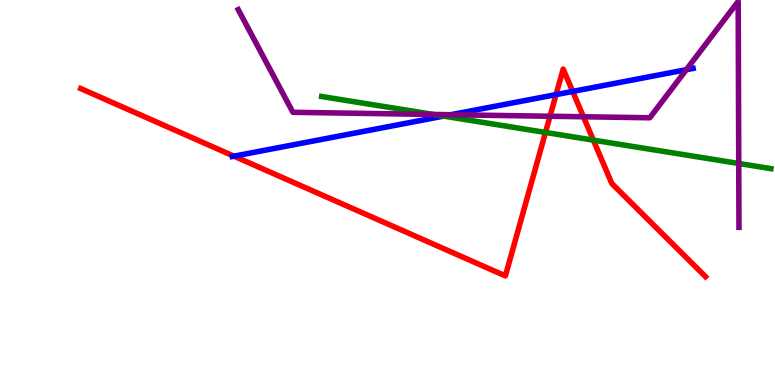[{'lines': ['blue', 'red'], 'intersections': [{'x': 3.02, 'y': 5.94}, {'x': 7.17, 'y': 7.54}, {'x': 7.39, 'y': 7.63}]}, {'lines': ['green', 'red'], 'intersections': [{'x': 7.04, 'y': 6.56}, {'x': 7.66, 'y': 6.36}]}, {'lines': ['purple', 'red'], 'intersections': [{'x': 7.1, 'y': 6.98}, {'x': 7.53, 'y': 6.97}]}, {'lines': ['blue', 'green'], 'intersections': [{'x': 5.72, 'y': 6.98}]}, {'lines': ['blue', 'purple'], 'intersections': [{'x': 5.82, 'y': 7.02}, {'x': 8.86, 'y': 8.19}]}, {'lines': ['green', 'purple'], 'intersections': [{'x': 5.59, 'y': 7.03}, {'x': 9.53, 'y': 5.75}]}]